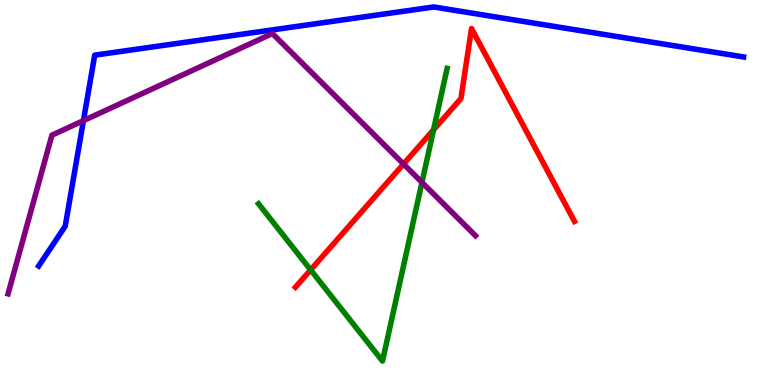[{'lines': ['blue', 'red'], 'intersections': []}, {'lines': ['green', 'red'], 'intersections': [{'x': 4.01, 'y': 2.99}, {'x': 5.59, 'y': 6.63}]}, {'lines': ['purple', 'red'], 'intersections': [{'x': 5.21, 'y': 5.74}]}, {'lines': ['blue', 'green'], 'intersections': []}, {'lines': ['blue', 'purple'], 'intersections': [{'x': 1.08, 'y': 6.87}]}, {'lines': ['green', 'purple'], 'intersections': [{'x': 5.44, 'y': 5.26}]}]